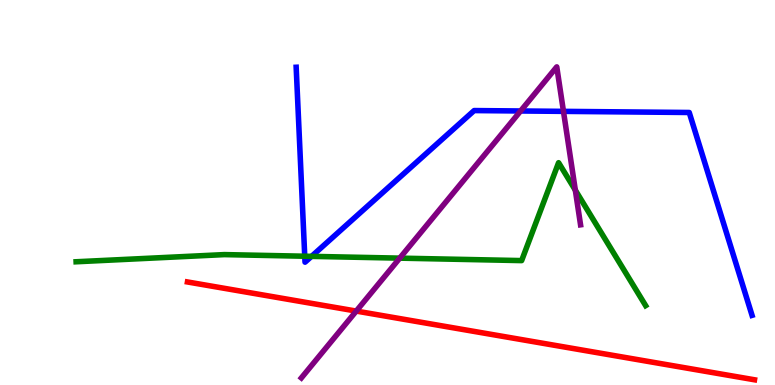[{'lines': ['blue', 'red'], 'intersections': []}, {'lines': ['green', 'red'], 'intersections': []}, {'lines': ['purple', 'red'], 'intersections': [{'x': 4.6, 'y': 1.92}]}, {'lines': ['blue', 'green'], 'intersections': [{'x': 3.93, 'y': 3.34}, {'x': 4.02, 'y': 3.34}]}, {'lines': ['blue', 'purple'], 'intersections': [{'x': 6.72, 'y': 7.12}, {'x': 7.27, 'y': 7.11}]}, {'lines': ['green', 'purple'], 'intersections': [{'x': 5.16, 'y': 3.3}, {'x': 7.42, 'y': 5.06}]}]